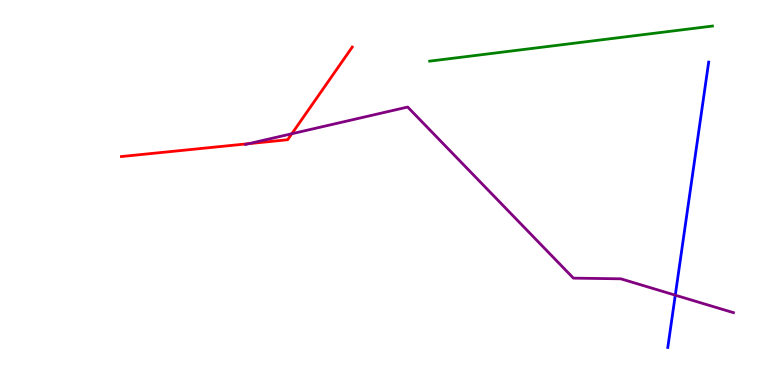[{'lines': ['blue', 'red'], 'intersections': []}, {'lines': ['green', 'red'], 'intersections': []}, {'lines': ['purple', 'red'], 'intersections': [{'x': 3.21, 'y': 6.27}, {'x': 3.77, 'y': 6.53}]}, {'lines': ['blue', 'green'], 'intersections': []}, {'lines': ['blue', 'purple'], 'intersections': [{'x': 8.71, 'y': 2.33}]}, {'lines': ['green', 'purple'], 'intersections': []}]